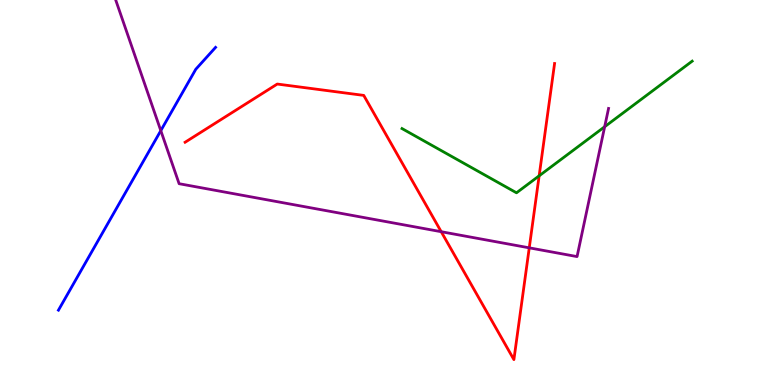[{'lines': ['blue', 'red'], 'intersections': []}, {'lines': ['green', 'red'], 'intersections': [{'x': 6.96, 'y': 5.43}]}, {'lines': ['purple', 'red'], 'intersections': [{'x': 5.69, 'y': 3.98}, {'x': 6.83, 'y': 3.56}]}, {'lines': ['blue', 'green'], 'intersections': []}, {'lines': ['blue', 'purple'], 'intersections': [{'x': 2.07, 'y': 6.61}]}, {'lines': ['green', 'purple'], 'intersections': [{'x': 7.8, 'y': 6.71}]}]